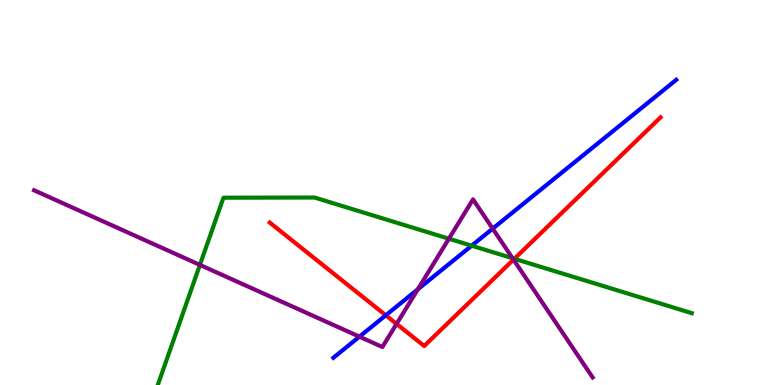[{'lines': ['blue', 'red'], 'intersections': [{'x': 4.98, 'y': 1.81}]}, {'lines': ['green', 'red'], 'intersections': [{'x': 6.64, 'y': 3.28}]}, {'lines': ['purple', 'red'], 'intersections': [{'x': 5.12, 'y': 1.59}, {'x': 6.63, 'y': 3.26}]}, {'lines': ['blue', 'green'], 'intersections': [{'x': 6.09, 'y': 3.62}]}, {'lines': ['blue', 'purple'], 'intersections': [{'x': 4.64, 'y': 1.26}, {'x': 5.39, 'y': 2.48}, {'x': 6.36, 'y': 4.06}]}, {'lines': ['green', 'purple'], 'intersections': [{'x': 2.58, 'y': 3.12}, {'x': 5.79, 'y': 3.8}, {'x': 6.61, 'y': 3.29}]}]